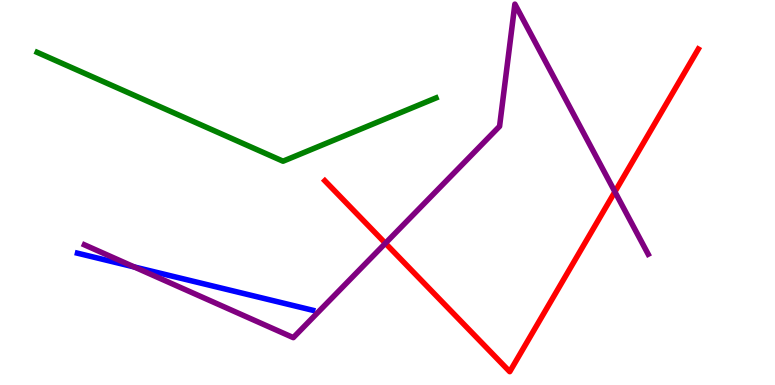[{'lines': ['blue', 'red'], 'intersections': []}, {'lines': ['green', 'red'], 'intersections': []}, {'lines': ['purple', 'red'], 'intersections': [{'x': 4.97, 'y': 3.68}, {'x': 7.93, 'y': 5.02}]}, {'lines': ['blue', 'green'], 'intersections': []}, {'lines': ['blue', 'purple'], 'intersections': [{'x': 1.73, 'y': 3.07}]}, {'lines': ['green', 'purple'], 'intersections': []}]